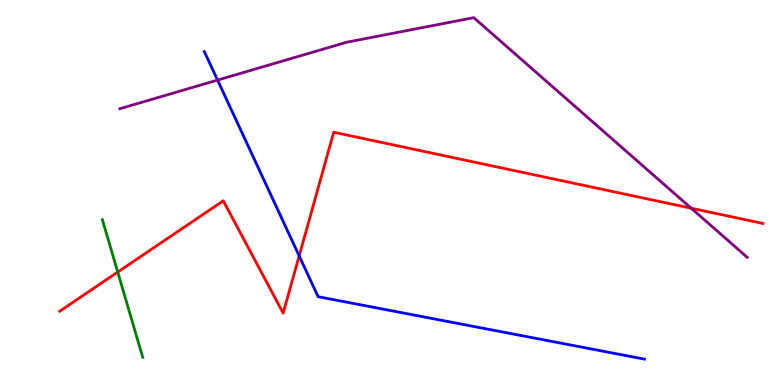[{'lines': ['blue', 'red'], 'intersections': [{'x': 3.86, 'y': 3.35}]}, {'lines': ['green', 'red'], 'intersections': [{'x': 1.52, 'y': 2.93}]}, {'lines': ['purple', 'red'], 'intersections': [{'x': 8.92, 'y': 4.59}]}, {'lines': ['blue', 'green'], 'intersections': []}, {'lines': ['blue', 'purple'], 'intersections': [{'x': 2.81, 'y': 7.92}]}, {'lines': ['green', 'purple'], 'intersections': []}]